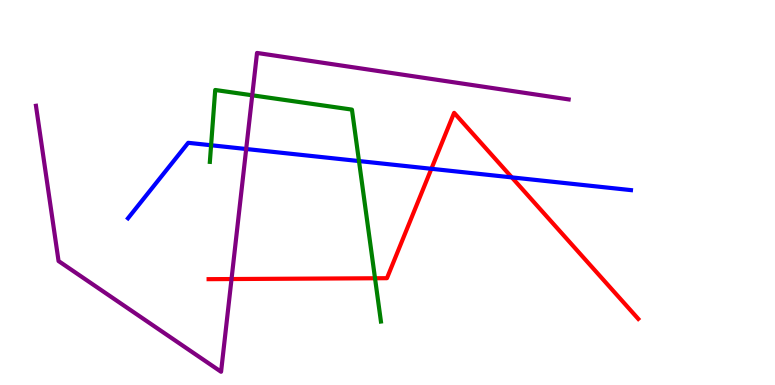[{'lines': ['blue', 'red'], 'intersections': [{'x': 5.57, 'y': 5.62}, {'x': 6.6, 'y': 5.39}]}, {'lines': ['green', 'red'], 'intersections': [{'x': 4.84, 'y': 2.77}]}, {'lines': ['purple', 'red'], 'intersections': [{'x': 2.99, 'y': 2.75}]}, {'lines': ['blue', 'green'], 'intersections': [{'x': 2.72, 'y': 6.23}, {'x': 4.63, 'y': 5.82}]}, {'lines': ['blue', 'purple'], 'intersections': [{'x': 3.18, 'y': 6.13}]}, {'lines': ['green', 'purple'], 'intersections': [{'x': 3.25, 'y': 7.52}]}]